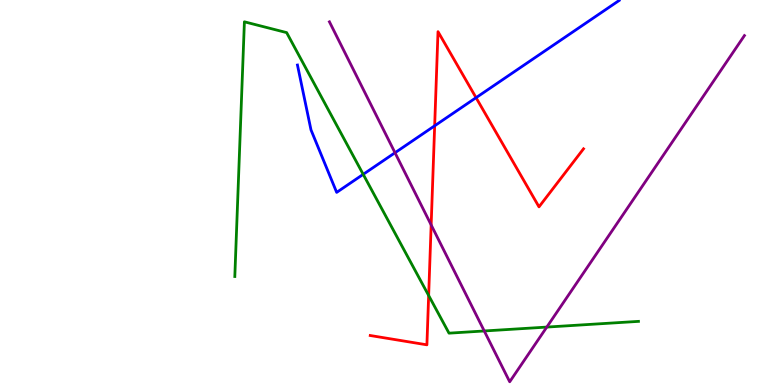[{'lines': ['blue', 'red'], 'intersections': [{'x': 5.61, 'y': 6.73}, {'x': 6.14, 'y': 7.46}]}, {'lines': ['green', 'red'], 'intersections': [{'x': 5.53, 'y': 2.33}]}, {'lines': ['purple', 'red'], 'intersections': [{'x': 5.56, 'y': 4.16}]}, {'lines': ['blue', 'green'], 'intersections': [{'x': 4.69, 'y': 5.47}]}, {'lines': ['blue', 'purple'], 'intersections': [{'x': 5.1, 'y': 6.03}]}, {'lines': ['green', 'purple'], 'intersections': [{'x': 6.25, 'y': 1.4}, {'x': 7.06, 'y': 1.5}]}]